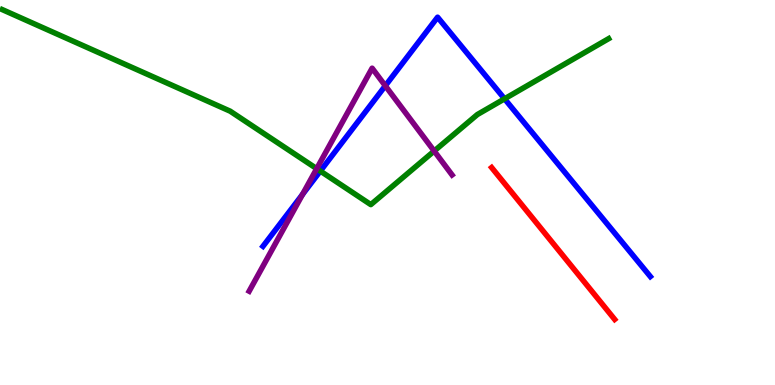[{'lines': ['blue', 'red'], 'intersections': []}, {'lines': ['green', 'red'], 'intersections': []}, {'lines': ['purple', 'red'], 'intersections': []}, {'lines': ['blue', 'green'], 'intersections': [{'x': 4.13, 'y': 5.56}, {'x': 6.51, 'y': 7.43}]}, {'lines': ['blue', 'purple'], 'intersections': [{'x': 3.9, 'y': 4.95}, {'x': 4.97, 'y': 7.77}]}, {'lines': ['green', 'purple'], 'intersections': [{'x': 4.09, 'y': 5.62}, {'x': 5.6, 'y': 6.08}]}]